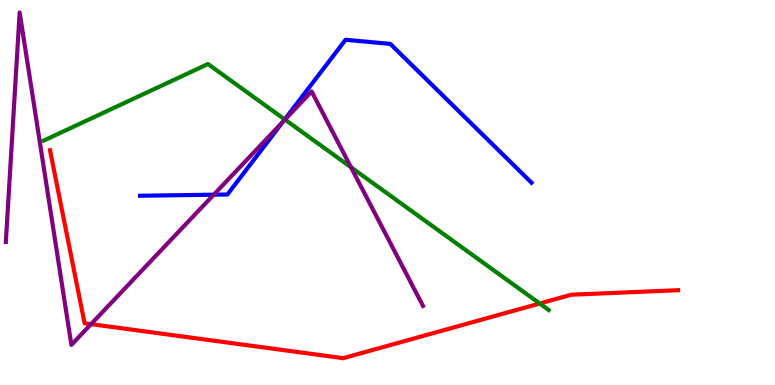[{'lines': ['blue', 'red'], 'intersections': []}, {'lines': ['green', 'red'], 'intersections': [{'x': 6.96, 'y': 2.12}]}, {'lines': ['purple', 'red'], 'intersections': [{'x': 1.17, 'y': 1.58}]}, {'lines': ['blue', 'green'], 'intersections': [{'x': 3.67, 'y': 6.9}]}, {'lines': ['blue', 'purple'], 'intersections': [{'x': 2.76, 'y': 4.94}, {'x': 3.65, 'y': 6.84}]}, {'lines': ['green', 'purple'], 'intersections': [{'x': 3.68, 'y': 6.89}, {'x': 4.53, 'y': 5.66}]}]